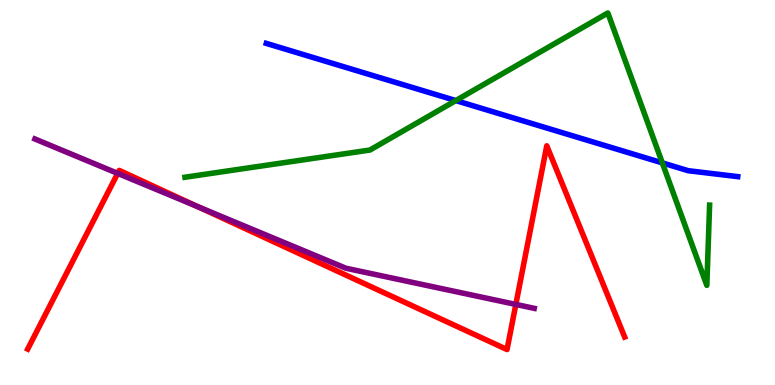[{'lines': ['blue', 'red'], 'intersections': []}, {'lines': ['green', 'red'], 'intersections': []}, {'lines': ['purple', 'red'], 'intersections': [{'x': 1.52, 'y': 5.5}, {'x': 2.55, 'y': 4.63}, {'x': 6.66, 'y': 2.09}]}, {'lines': ['blue', 'green'], 'intersections': [{'x': 5.88, 'y': 7.39}, {'x': 8.55, 'y': 5.77}]}, {'lines': ['blue', 'purple'], 'intersections': []}, {'lines': ['green', 'purple'], 'intersections': []}]